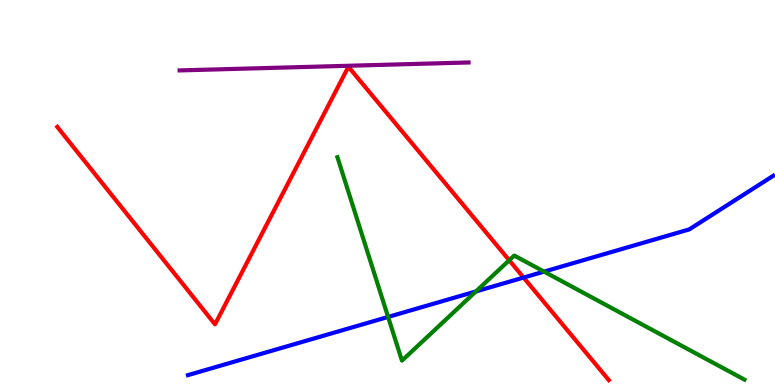[{'lines': ['blue', 'red'], 'intersections': [{'x': 6.76, 'y': 2.79}]}, {'lines': ['green', 'red'], 'intersections': [{'x': 6.57, 'y': 3.24}]}, {'lines': ['purple', 'red'], 'intersections': []}, {'lines': ['blue', 'green'], 'intersections': [{'x': 5.01, 'y': 1.77}, {'x': 6.14, 'y': 2.43}, {'x': 7.02, 'y': 2.95}]}, {'lines': ['blue', 'purple'], 'intersections': []}, {'lines': ['green', 'purple'], 'intersections': []}]